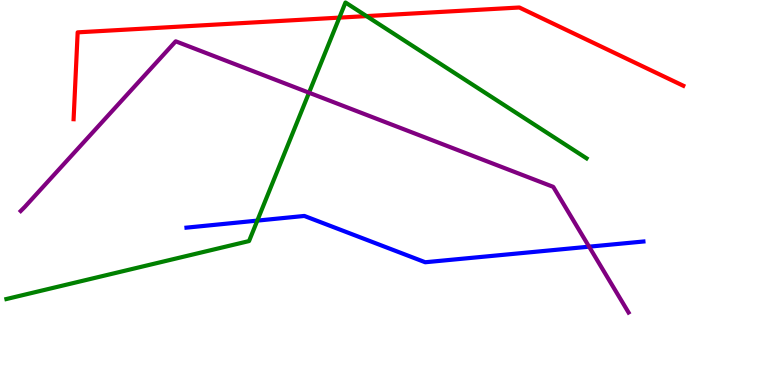[{'lines': ['blue', 'red'], 'intersections': []}, {'lines': ['green', 'red'], 'intersections': [{'x': 4.38, 'y': 9.54}, {'x': 4.73, 'y': 9.58}]}, {'lines': ['purple', 'red'], 'intersections': []}, {'lines': ['blue', 'green'], 'intersections': [{'x': 3.32, 'y': 4.27}]}, {'lines': ['blue', 'purple'], 'intersections': [{'x': 7.6, 'y': 3.59}]}, {'lines': ['green', 'purple'], 'intersections': [{'x': 3.99, 'y': 7.59}]}]